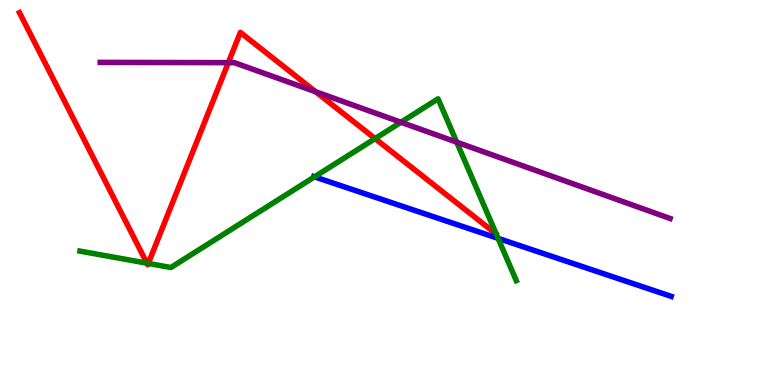[{'lines': ['blue', 'red'], 'intersections': []}, {'lines': ['green', 'red'], 'intersections': [{'x': 1.9, 'y': 3.16}, {'x': 1.91, 'y': 3.16}, {'x': 4.84, 'y': 6.4}]}, {'lines': ['purple', 'red'], 'intersections': [{'x': 2.95, 'y': 8.37}, {'x': 4.07, 'y': 7.62}]}, {'lines': ['blue', 'green'], 'intersections': [{'x': 4.06, 'y': 5.41}, {'x': 6.43, 'y': 3.81}]}, {'lines': ['blue', 'purple'], 'intersections': []}, {'lines': ['green', 'purple'], 'intersections': [{'x': 5.17, 'y': 6.82}, {'x': 5.89, 'y': 6.31}]}]